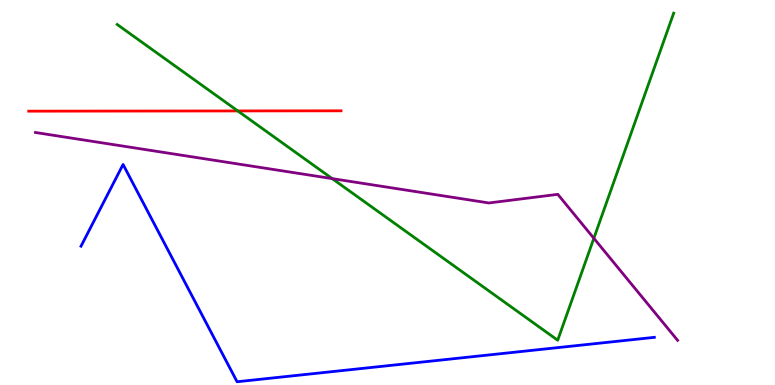[{'lines': ['blue', 'red'], 'intersections': []}, {'lines': ['green', 'red'], 'intersections': [{'x': 3.07, 'y': 7.12}]}, {'lines': ['purple', 'red'], 'intersections': []}, {'lines': ['blue', 'green'], 'intersections': []}, {'lines': ['blue', 'purple'], 'intersections': []}, {'lines': ['green', 'purple'], 'intersections': [{'x': 4.29, 'y': 5.36}, {'x': 7.66, 'y': 3.81}]}]